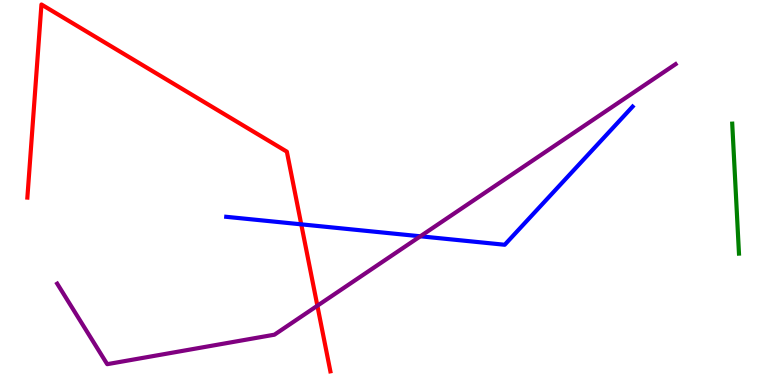[{'lines': ['blue', 'red'], 'intersections': [{'x': 3.89, 'y': 4.17}]}, {'lines': ['green', 'red'], 'intersections': []}, {'lines': ['purple', 'red'], 'intersections': [{'x': 4.1, 'y': 2.06}]}, {'lines': ['blue', 'green'], 'intersections': []}, {'lines': ['blue', 'purple'], 'intersections': [{'x': 5.42, 'y': 3.86}]}, {'lines': ['green', 'purple'], 'intersections': []}]